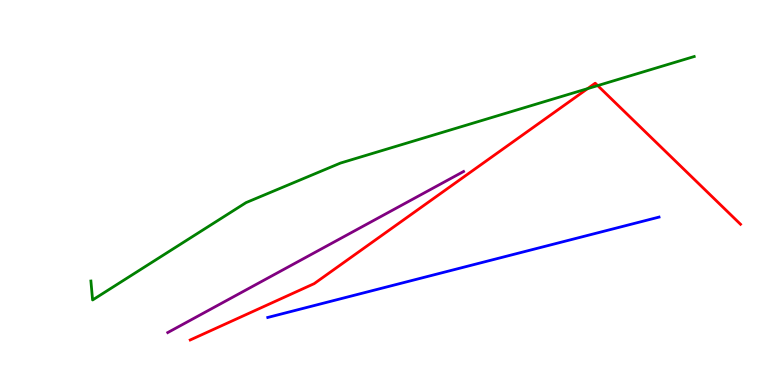[{'lines': ['blue', 'red'], 'intersections': []}, {'lines': ['green', 'red'], 'intersections': [{'x': 7.58, 'y': 7.7}, {'x': 7.71, 'y': 7.78}]}, {'lines': ['purple', 'red'], 'intersections': []}, {'lines': ['blue', 'green'], 'intersections': []}, {'lines': ['blue', 'purple'], 'intersections': []}, {'lines': ['green', 'purple'], 'intersections': []}]